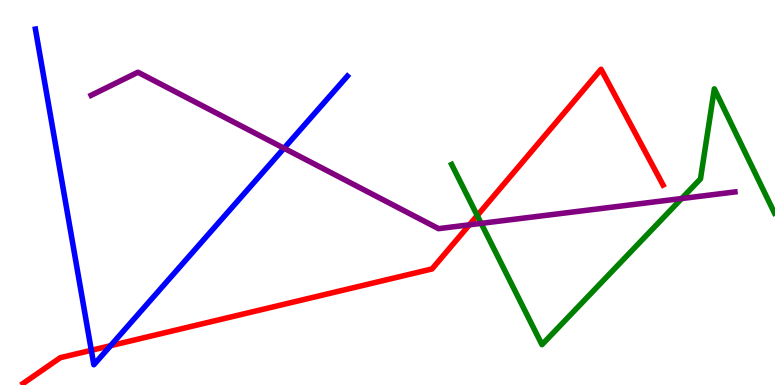[{'lines': ['blue', 'red'], 'intersections': [{'x': 1.18, 'y': 0.901}, {'x': 1.43, 'y': 1.02}]}, {'lines': ['green', 'red'], 'intersections': [{'x': 6.16, 'y': 4.4}]}, {'lines': ['purple', 'red'], 'intersections': [{'x': 6.06, 'y': 4.16}]}, {'lines': ['blue', 'green'], 'intersections': []}, {'lines': ['blue', 'purple'], 'intersections': [{'x': 3.66, 'y': 6.15}]}, {'lines': ['green', 'purple'], 'intersections': [{'x': 6.21, 'y': 4.2}, {'x': 8.8, 'y': 4.84}]}]